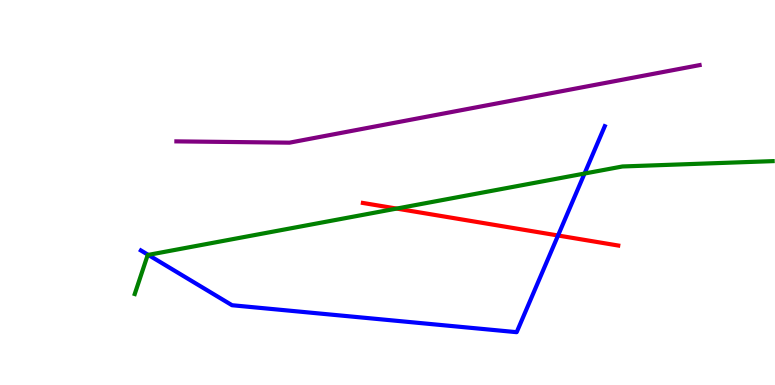[{'lines': ['blue', 'red'], 'intersections': [{'x': 7.2, 'y': 3.88}]}, {'lines': ['green', 'red'], 'intersections': [{'x': 5.12, 'y': 4.58}]}, {'lines': ['purple', 'red'], 'intersections': []}, {'lines': ['blue', 'green'], 'intersections': [{'x': 1.91, 'y': 3.38}, {'x': 7.54, 'y': 5.49}]}, {'lines': ['blue', 'purple'], 'intersections': []}, {'lines': ['green', 'purple'], 'intersections': []}]